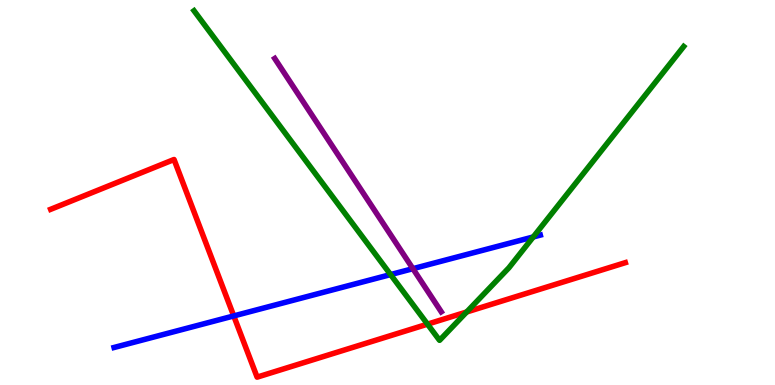[{'lines': ['blue', 'red'], 'intersections': [{'x': 3.02, 'y': 1.79}]}, {'lines': ['green', 'red'], 'intersections': [{'x': 5.52, 'y': 1.58}, {'x': 6.02, 'y': 1.9}]}, {'lines': ['purple', 'red'], 'intersections': []}, {'lines': ['blue', 'green'], 'intersections': [{'x': 5.04, 'y': 2.87}, {'x': 6.88, 'y': 3.85}]}, {'lines': ['blue', 'purple'], 'intersections': [{'x': 5.33, 'y': 3.02}]}, {'lines': ['green', 'purple'], 'intersections': []}]